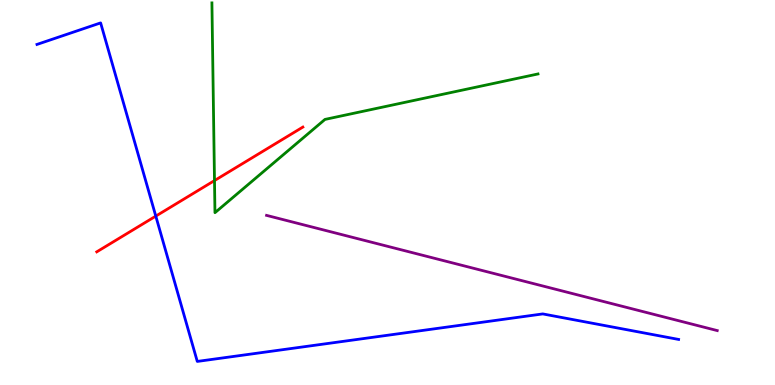[{'lines': ['blue', 'red'], 'intersections': [{'x': 2.01, 'y': 4.39}]}, {'lines': ['green', 'red'], 'intersections': [{'x': 2.77, 'y': 5.31}]}, {'lines': ['purple', 'red'], 'intersections': []}, {'lines': ['blue', 'green'], 'intersections': []}, {'lines': ['blue', 'purple'], 'intersections': []}, {'lines': ['green', 'purple'], 'intersections': []}]